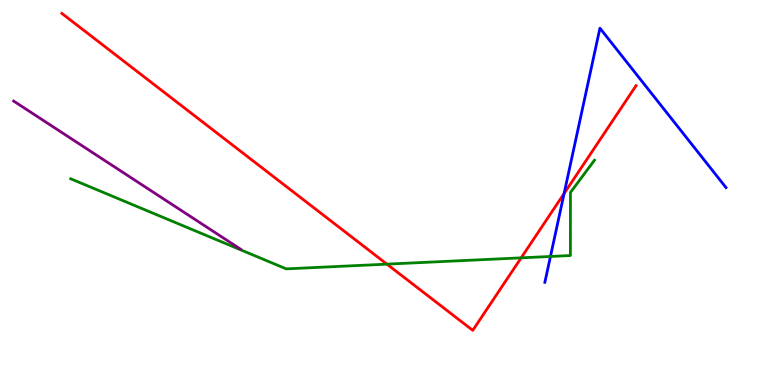[{'lines': ['blue', 'red'], 'intersections': [{'x': 7.28, 'y': 4.97}]}, {'lines': ['green', 'red'], 'intersections': [{'x': 4.99, 'y': 3.14}, {'x': 6.72, 'y': 3.3}]}, {'lines': ['purple', 'red'], 'intersections': []}, {'lines': ['blue', 'green'], 'intersections': [{'x': 7.1, 'y': 3.34}]}, {'lines': ['blue', 'purple'], 'intersections': []}, {'lines': ['green', 'purple'], 'intersections': []}]